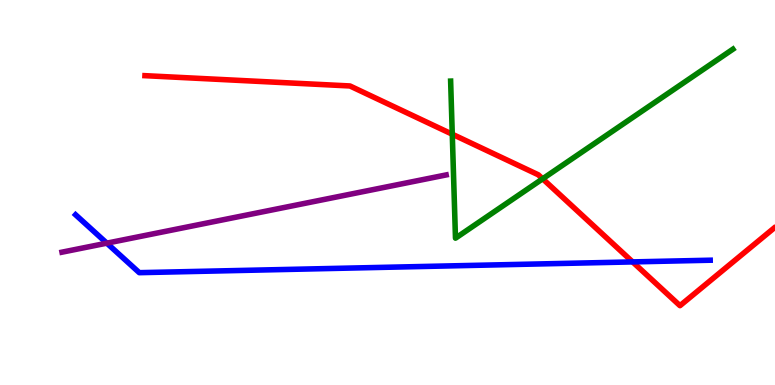[{'lines': ['blue', 'red'], 'intersections': [{'x': 8.16, 'y': 3.2}]}, {'lines': ['green', 'red'], 'intersections': [{'x': 5.84, 'y': 6.51}, {'x': 7.0, 'y': 5.36}]}, {'lines': ['purple', 'red'], 'intersections': []}, {'lines': ['blue', 'green'], 'intersections': []}, {'lines': ['blue', 'purple'], 'intersections': [{'x': 1.38, 'y': 3.68}]}, {'lines': ['green', 'purple'], 'intersections': []}]